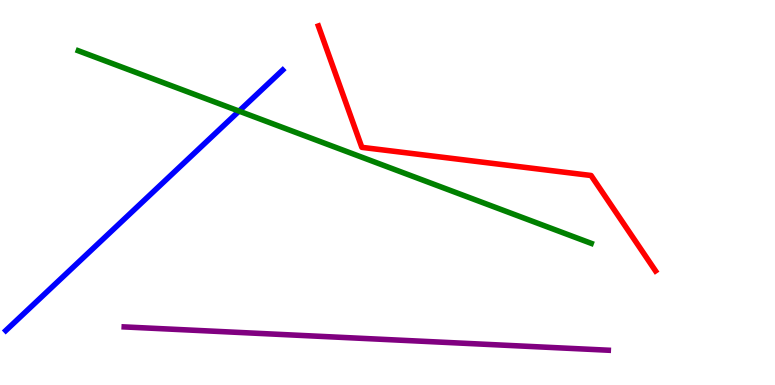[{'lines': ['blue', 'red'], 'intersections': []}, {'lines': ['green', 'red'], 'intersections': []}, {'lines': ['purple', 'red'], 'intersections': []}, {'lines': ['blue', 'green'], 'intersections': [{'x': 3.08, 'y': 7.11}]}, {'lines': ['blue', 'purple'], 'intersections': []}, {'lines': ['green', 'purple'], 'intersections': []}]